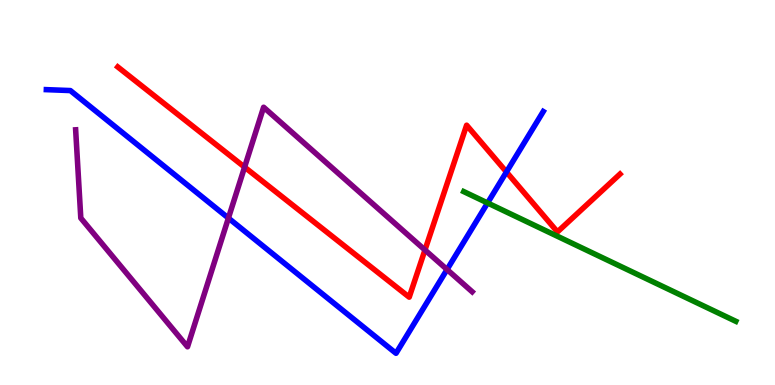[{'lines': ['blue', 'red'], 'intersections': [{'x': 6.53, 'y': 5.53}]}, {'lines': ['green', 'red'], 'intersections': []}, {'lines': ['purple', 'red'], 'intersections': [{'x': 3.16, 'y': 5.66}, {'x': 5.48, 'y': 3.51}]}, {'lines': ['blue', 'green'], 'intersections': [{'x': 6.29, 'y': 4.73}]}, {'lines': ['blue', 'purple'], 'intersections': [{'x': 2.95, 'y': 4.34}, {'x': 5.77, 'y': 3.0}]}, {'lines': ['green', 'purple'], 'intersections': []}]